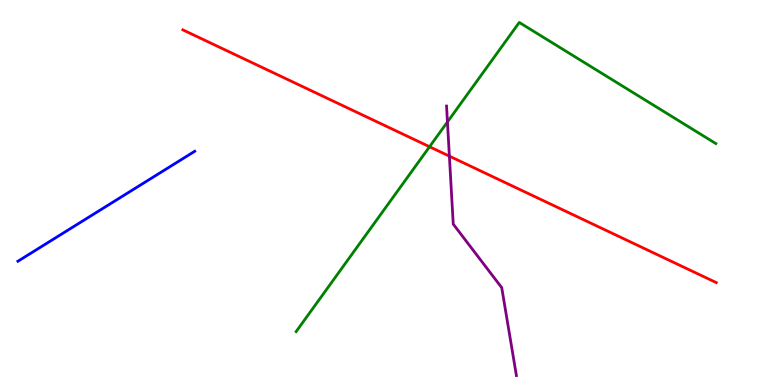[{'lines': ['blue', 'red'], 'intersections': []}, {'lines': ['green', 'red'], 'intersections': [{'x': 5.54, 'y': 6.19}]}, {'lines': ['purple', 'red'], 'intersections': [{'x': 5.8, 'y': 5.94}]}, {'lines': ['blue', 'green'], 'intersections': []}, {'lines': ['blue', 'purple'], 'intersections': []}, {'lines': ['green', 'purple'], 'intersections': [{'x': 5.77, 'y': 6.83}]}]